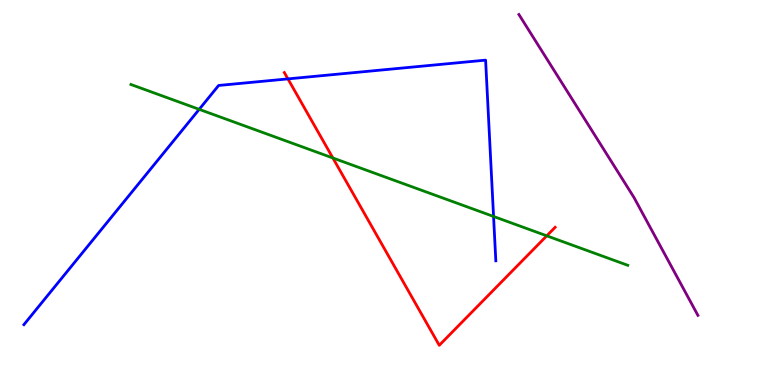[{'lines': ['blue', 'red'], 'intersections': [{'x': 3.72, 'y': 7.95}]}, {'lines': ['green', 'red'], 'intersections': [{'x': 4.3, 'y': 5.9}, {'x': 7.06, 'y': 3.87}]}, {'lines': ['purple', 'red'], 'intersections': []}, {'lines': ['blue', 'green'], 'intersections': [{'x': 2.57, 'y': 7.16}, {'x': 6.37, 'y': 4.38}]}, {'lines': ['blue', 'purple'], 'intersections': []}, {'lines': ['green', 'purple'], 'intersections': []}]